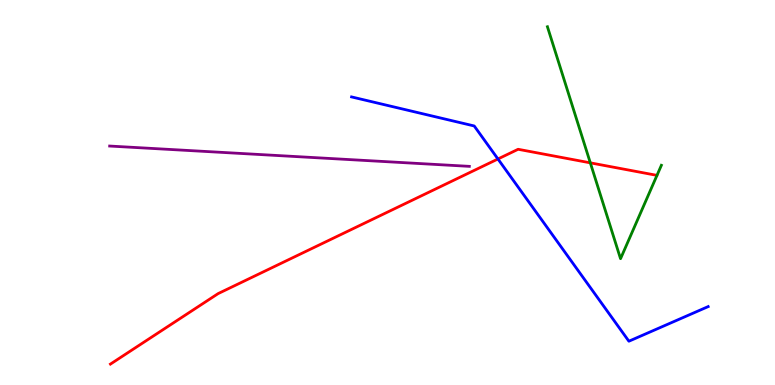[{'lines': ['blue', 'red'], 'intersections': [{'x': 6.43, 'y': 5.87}]}, {'lines': ['green', 'red'], 'intersections': [{'x': 7.62, 'y': 5.77}]}, {'lines': ['purple', 'red'], 'intersections': []}, {'lines': ['blue', 'green'], 'intersections': []}, {'lines': ['blue', 'purple'], 'intersections': []}, {'lines': ['green', 'purple'], 'intersections': []}]